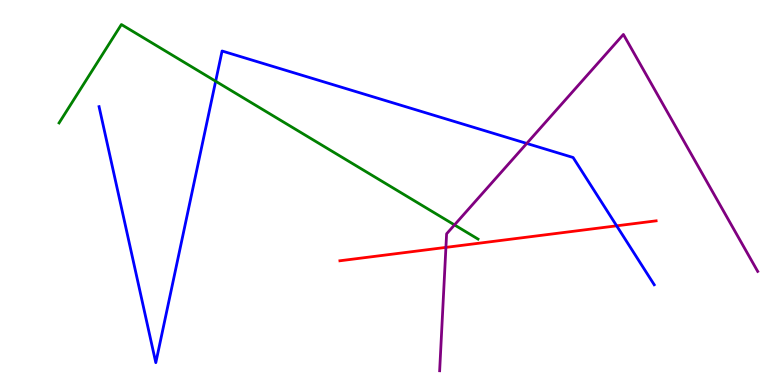[{'lines': ['blue', 'red'], 'intersections': [{'x': 7.96, 'y': 4.13}]}, {'lines': ['green', 'red'], 'intersections': []}, {'lines': ['purple', 'red'], 'intersections': [{'x': 5.75, 'y': 3.57}]}, {'lines': ['blue', 'green'], 'intersections': [{'x': 2.78, 'y': 7.89}]}, {'lines': ['blue', 'purple'], 'intersections': [{'x': 6.8, 'y': 6.27}]}, {'lines': ['green', 'purple'], 'intersections': [{'x': 5.86, 'y': 4.16}]}]